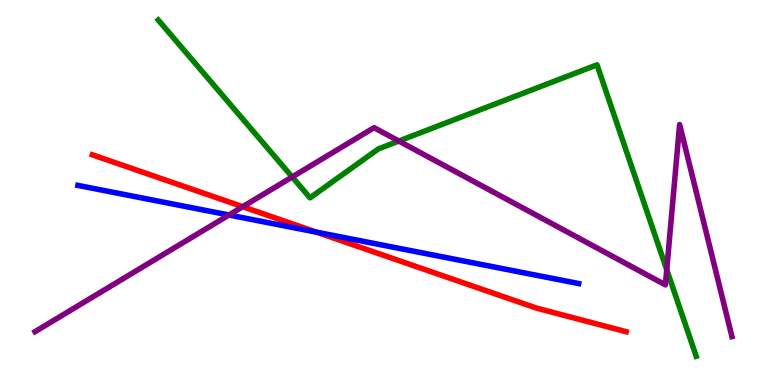[{'lines': ['blue', 'red'], 'intersections': [{'x': 4.08, 'y': 3.97}]}, {'lines': ['green', 'red'], 'intersections': []}, {'lines': ['purple', 'red'], 'intersections': [{'x': 3.13, 'y': 4.63}]}, {'lines': ['blue', 'green'], 'intersections': []}, {'lines': ['blue', 'purple'], 'intersections': [{'x': 2.95, 'y': 4.42}]}, {'lines': ['green', 'purple'], 'intersections': [{'x': 3.77, 'y': 5.4}, {'x': 5.15, 'y': 6.34}, {'x': 8.6, 'y': 2.99}]}]